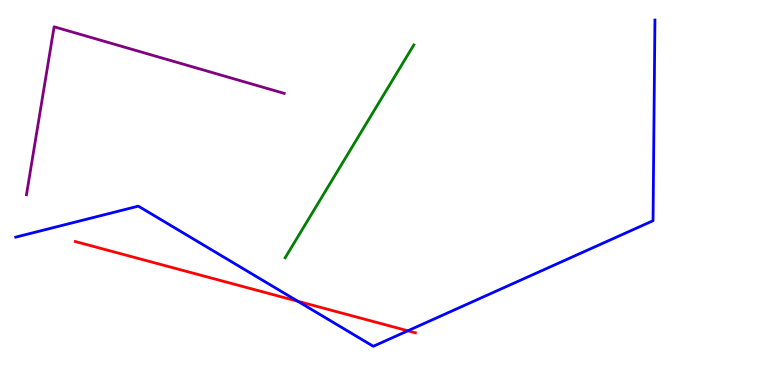[{'lines': ['blue', 'red'], 'intersections': [{'x': 3.84, 'y': 2.18}, {'x': 5.26, 'y': 1.41}]}, {'lines': ['green', 'red'], 'intersections': []}, {'lines': ['purple', 'red'], 'intersections': []}, {'lines': ['blue', 'green'], 'intersections': []}, {'lines': ['blue', 'purple'], 'intersections': []}, {'lines': ['green', 'purple'], 'intersections': []}]